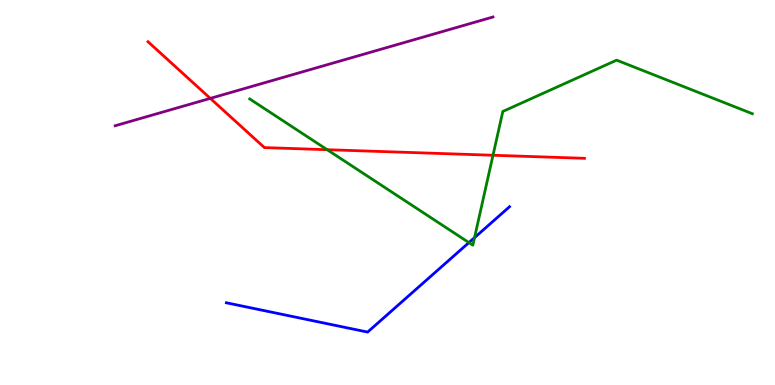[{'lines': ['blue', 'red'], 'intersections': []}, {'lines': ['green', 'red'], 'intersections': [{'x': 4.22, 'y': 6.11}, {'x': 6.36, 'y': 5.97}]}, {'lines': ['purple', 'red'], 'intersections': [{'x': 2.71, 'y': 7.44}]}, {'lines': ['blue', 'green'], 'intersections': [{'x': 6.05, 'y': 3.7}, {'x': 6.12, 'y': 3.83}]}, {'lines': ['blue', 'purple'], 'intersections': []}, {'lines': ['green', 'purple'], 'intersections': []}]